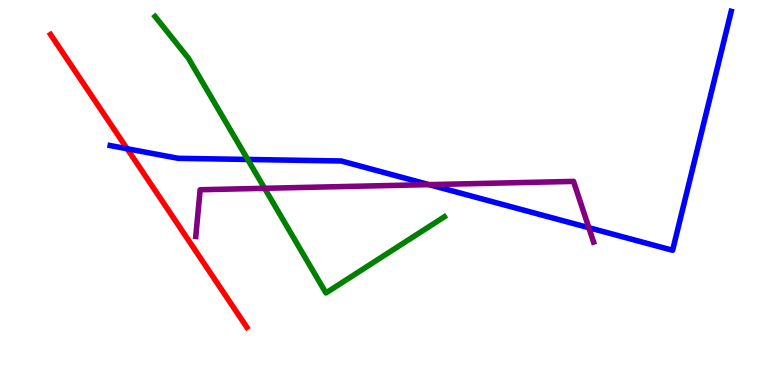[{'lines': ['blue', 'red'], 'intersections': [{'x': 1.64, 'y': 6.14}]}, {'lines': ['green', 'red'], 'intersections': []}, {'lines': ['purple', 'red'], 'intersections': []}, {'lines': ['blue', 'green'], 'intersections': [{'x': 3.2, 'y': 5.86}]}, {'lines': ['blue', 'purple'], 'intersections': [{'x': 5.54, 'y': 5.2}, {'x': 7.6, 'y': 4.09}]}, {'lines': ['green', 'purple'], 'intersections': [{'x': 3.41, 'y': 5.11}]}]